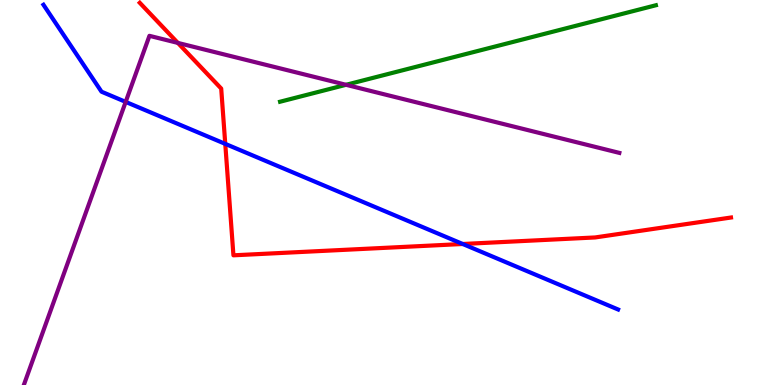[{'lines': ['blue', 'red'], 'intersections': [{'x': 2.91, 'y': 6.26}, {'x': 5.97, 'y': 3.66}]}, {'lines': ['green', 'red'], 'intersections': []}, {'lines': ['purple', 'red'], 'intersections': [{'x': 2.29, 'y': 8.89}]}, {'lines': ['blue', 'green'], 'intersections': []}, {'lines': ['blue', 'purple'], 'intersections': [{'x': 1.62, 'y': 7.35}]}, {'lines': ['green', 'purple'], 'intersections': [{'x': 4.46, 'y': 7.8}]}]